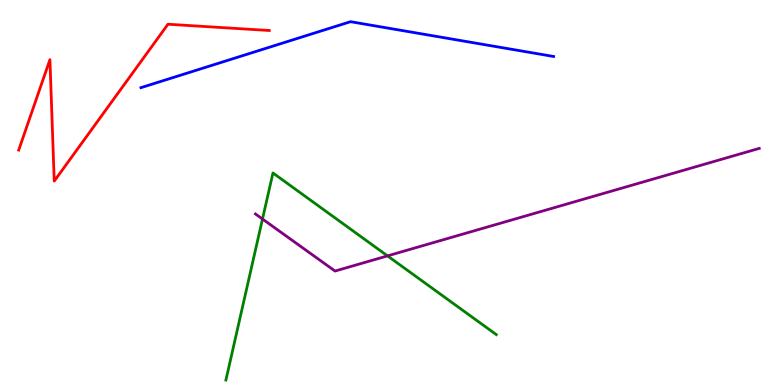[{'lines': ['blue', 'red'], 'intersections': []}, {'lines': ['green', 'red'], 'intersections': []}, {'lines': ['purple', 'red'], 'intersections': []}, {'lines': ['blue', 'green'], 'intersections': []}, {'lines': ['blue', 'purple'], 'intersections': []}, {'lines': ['green', 'purple'], 'intersections': [{'x': 3.39, 'y': 4.31}, {'x': 5.0, 'y': 3.35}]}]